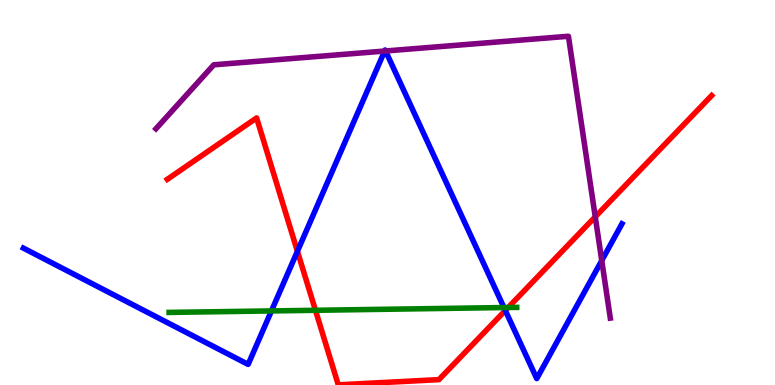[{'lines': ['blue', 'red'], 'intersections': [{'x': 3.84, 'y': 3.47}, {'x': 6.52, 'y': 1.94}]}, {'lines': ['green', 'red'], 'intersections': [{'x': 4.07, 'y': 1.94}, {'x': 6.56, 'y': 2.01}]}, {'lines': ['purple', 'red'], 'intersections': [{'x': 7.68, 'y': 4.37}]}, {'lines': ['blue', 'green'], 'intersections': [{'x': 3.5, 'y': 1.92}, {'x': 6.5, 'y': 2.01}]}, {'lines': ['blue', 'purple'], 'intersections': [{'x': 4.96, 'y': 8.67}, {'x': 4.98, 'y': 8.68}, {'x': 7.76, 'y': 3.23}]}, {'lines': ['green', 'purple'], 'intersections': []}]